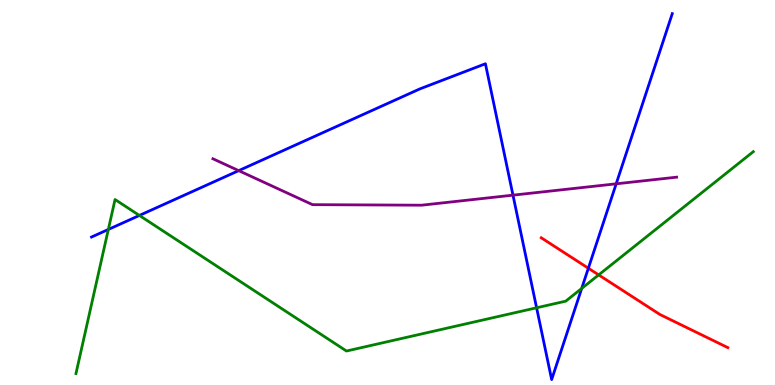[{'lines': ['blue', 'red'], 'intersections': [{'x': 7.59, 'y': 3.03}]}, {'lines': ['green', 'red'], 'intersections': [{'x': 7.72, 'y': 2.86}]}, {'lines': ['purple', 'red'], 'intersections': []}, {'lines': ['blue', 'green'], 'intersections': [{'x': 1.4, 'y': 4.04}, {'x': 1.8, 'y': 4.4}, {'x': 6.92, 'y': 2.01}, {'x': 7.51, 'y': 2.51}]}, {'lines': ['blue', 'purple'], 'intersections': [{'x': 3.08, 'y': 5.57}, {'x': 6.62, 'y': 4.93}, {'x': 7.95, 'y': 5.23}]}, {'lines': ['green', 'purple'], 'intersections': []}]